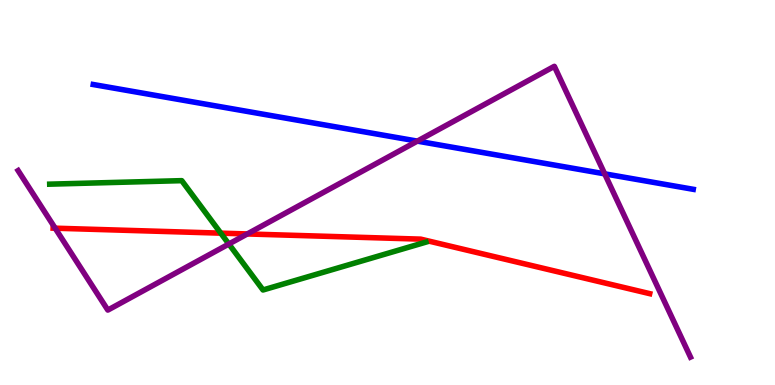[{'lines': ['blue', 'red'], 'intersections': []}, {'lines': ['green', 'red'], 'intersections': [{'x': 2.85, 'y': 3.94}]}, {'lines': ['purple', 'red'], 'intersections': [{'x': 0.712, 'y': 4.07}, {'x': 3.19, 'y': 3.92}]}, {'lines': ['blue', 'green'], 'intersections': []}, {'lines': ['blue', 'purple'], 'intersections': [{'x': 5.39, 'y': 6.33}, {'x': 7.8, 'y': 5.48}]}, {'lines': ['green', 'purple'], 'intersections': [{'x': 2.95, 'y': 3.66}]}]